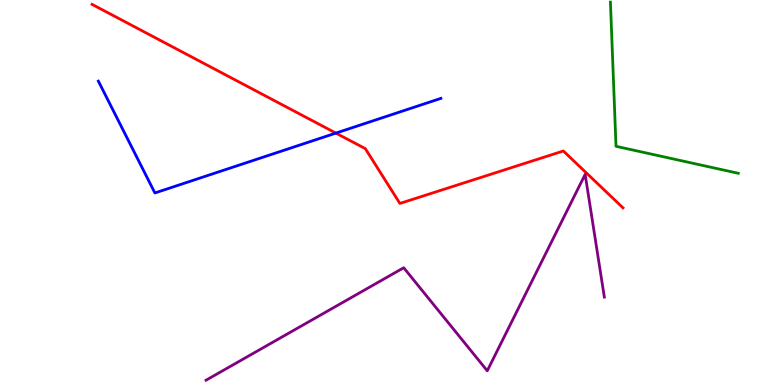[{'lines': ['blue', 'red'], 'intersections': [{'x': 4.33, 'y': 6.54}]}, {'lines': ['green', 'red'], 'intersections': []}, {'lines': ['purple', 'red'], 'intersections': []}, {'lines': ['blue', 'green'], 'intersections': []}, {'lines': ['blue', 'purple'], 'intersections': []}, {'lines': ['green', 'purple'], 'intersections': []}]